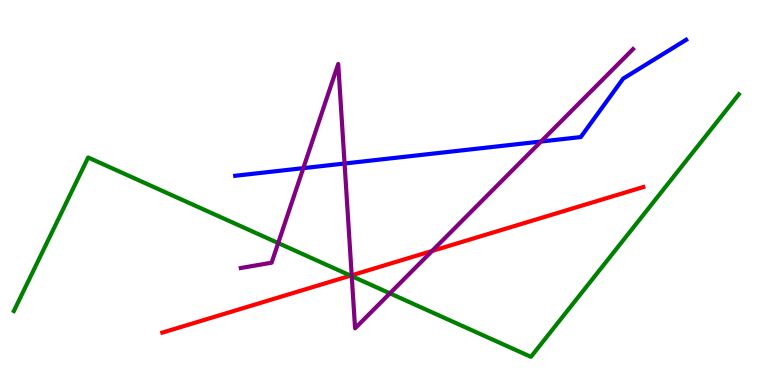[{'lines': ['blue', 'red'], 'intersections': []}, {'lines': ['green', 'red'], 'intersections': [{'x': 4.52, 'y': 2.84}]}, {'lines': ['purple', 'red'], 'intersections': [{'x': 4.54, 'y': 2.85}, {'x': 5.57, 'y': 3.48}]}, {'lines': ['blue', 'green'], 'intersections': []}, {'lines': ['blue', 'purple'], 'intersections': [{'x': 3.91, 'y': 5.63}, {'x': 4.45, 'y': 5.75}, {'x': 6.98, 'y': 6.32}]}, {'lines': ['green', 'purple'], 'intersections': [{'x': 3.59, 'y': 3.69}, {'x': 4.54, 'y': 2.83}, {'x': 5.03, 'y': 2.38}]}]